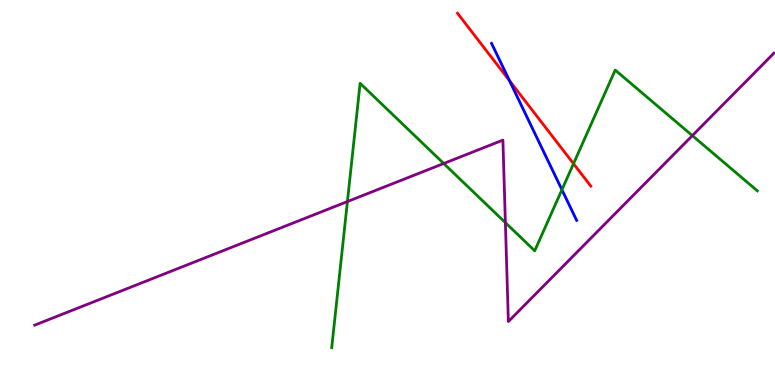[{'lines': ['blue', 'red'], 'intersections': [{'x': 6.57, 'y': 7.91}]}, {'lines': ['green', 'red'], 'intersections': [{'x': 7.4, 'y': 5.75}]}, {'lines': ['purple', 'red'], 'intersections': []}, {'lines': ['blue', 'green'], 'intersections': [{'x': 7.25, 'y': 5.07}]}, {'lines': ['blue', 'purple'], 'intersections': []}, {'lines': ['green', 'purple'], 'intersections': [{'x': 4.48, 'y': 4.76}, {'x': 5.73, 'y': 5.75}, {'x': 6.52, 'y': 4.22}, {'x': 8.93, 'y': 6.48}]}]